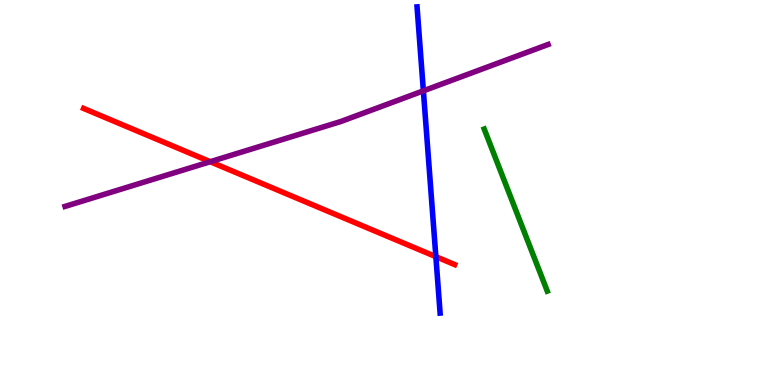[{'lines': ['blue', 'red'], 'intersections': [{'x': 5.62, 'y': 3.33}]}, {'lines': ['green', 'red'], 'intersections': []}, {'lines': ['purple', 'red'], 'intersections': [{'x': 2.71, 'y': 5.8}]}, {'lines': ['blue', 'green'], 'intersections': []}, {'lines': ['blue', 'purple'], 'intersections': [{'x': 5.46, 'y': 7.64}]}, {'lines': ['green', 'purple'], 'intersections': []}]